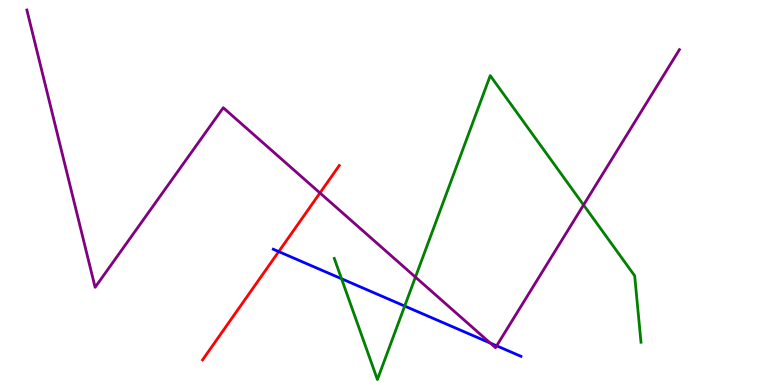[{'lines': ['blue', 'red'], 'intersections': [{'x': 3.6, 'y': 3.46}]}, {'lines': ['green', 'red'], 'intersections': []}, {'lines': ['purple', 'red'], 'intersections': [{'x': 4.13, 'y': 4.99}]}, {'lines': ['blue', 'green'], 'intersections': [{'x': 4.41, 'y': 2.76}, {'x': 5.22, 'y': 2.05}]}, {'lines': ['blue', 'purple'], 'intersections': [{'x': 6.33, 'y': 1.09}, {'x': 6.41, 'y': 1.02}]}, {'lines': ['green', 'purple'], 'intersections': [{'x': 5.36, 'y': 2.8}, {'x': 7.53, 'y': 4.68}]}]